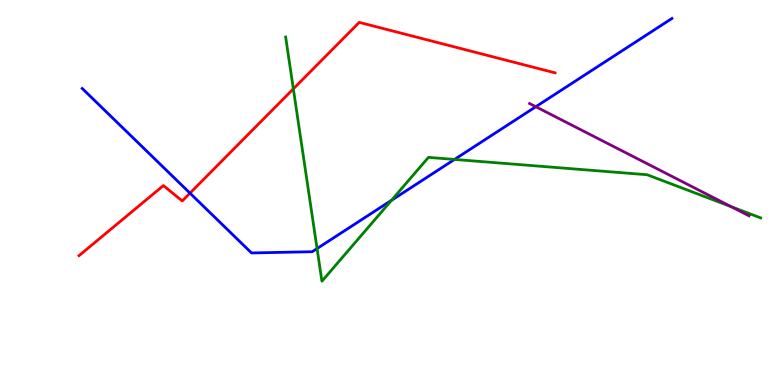[{'lines': ['blue', 'red'], 'intersections': [{'x': 2.45, 'y': 4.98}]}, {'lines': ['green', 'red'], 'intersections': [{'x': 3.79, 'y': 7.69}]}, {'lines': ['purple', 'red'], 'intersections': []}, {'lines': ['blue', 'green'], 'intersections': [{'x': 4.09, 'y': 3.54}, {'x': 5.05, 'y': 4.8}, {'x': 5.86, 'y': 5.86}]}, {'lines': ['blue', 'purple'], 'intersections': [{'x': 6.91, 'y': 7.23}]}, {'lines': ['green', 'purple'], 'intersections': [{'x': 9.44, 'y': 4.63}]}]